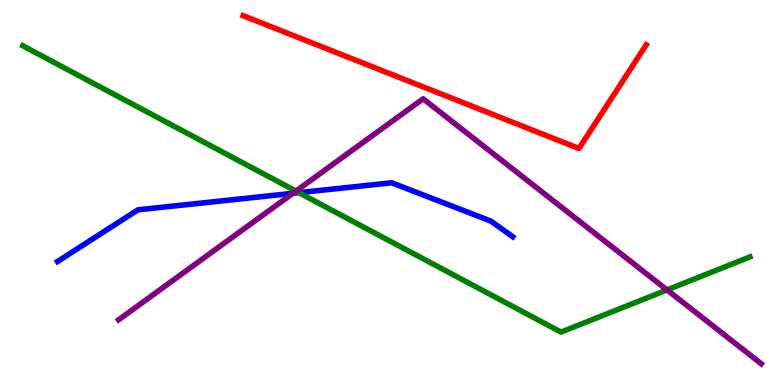[{'lines': ['blue', 'red'], 'intersections': []}, {'lines': ['green', 'red'], 'intersections': []}, {'lines': ['purple', 'red'], 'intersections': []}, {'lines': ['blue', 'green'], 'intersections': [{'x': 3.86, 'y': 5.0}]}, {'lines': ['blue', 'purple'], 'intersections': [{'x': 3.78, 'y': 4.98}]}, {'lines': ['green', 'purple'], 'intersections': [{'x': 3.82, 'y': 5.04}, {'x': 8.61, 'y': 2.47}]}]